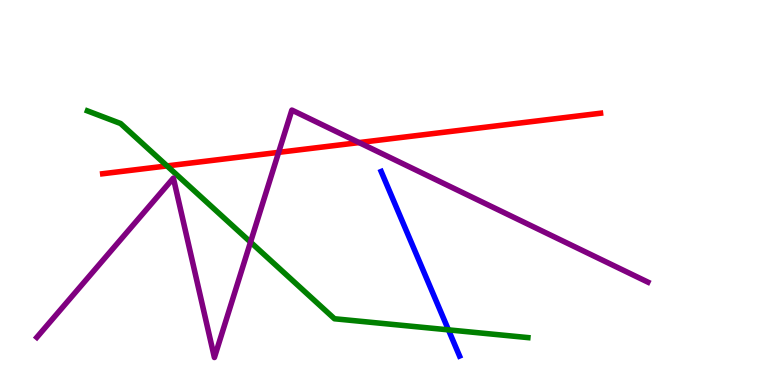[{'lines': ['blue', 'red'], 'intersections': []}, {'lines': ['green', 'red'], 'intersections': [{'x': 2.16, 'y': 5.69}]}, {'lines': ['purple', 'red'], 'intersections': [{'x': 3.6, 'y': 6.04}, {'x': 4.63, 'y': 6.3}]}, {'lines': ['blue', 'green'], 'intersections': [{'x': 5.79, 'y': 1.43}]}, {'lines': ['blue', 'purple'], 'intersections': []}, {'lines': ['green', 'purple'], 'intersections': [{'x': 3.23, 'y': 3.71}]}]